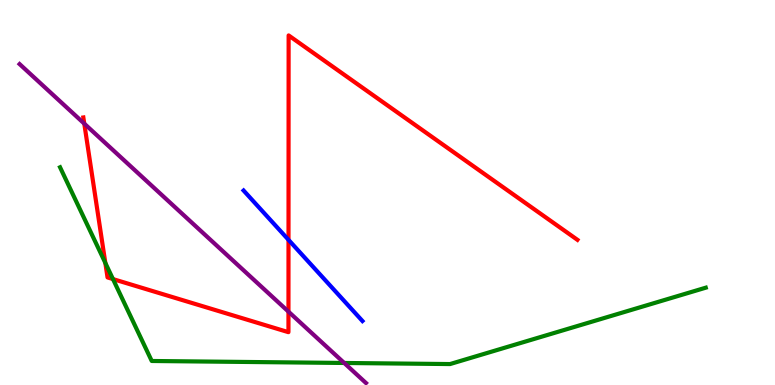[{'lines': ['blue', 'red'], 'intersections': [{'x': 3.72, 'y': 3.77}]}, {'lines': ['green', 'red'], 'intersections': [{'x': 1.36, 'y': 3.17}, {'x': 1.46, 'y': 2.75}]}, {'lines': ['purple', 'red'], 'intersections': [{'x': 1.09, 'y': 6.79}, {'x': 3.72, 'y': 1.91}]}, {'lines': ['blue', 'green'], 'intersections': []}, {'lines': ['blue', 'purple'], 'intersections': []}, {'lines': ['green', 'purple'], 'intersections': [{'x': 4.44, 'y': 0.572}]}]